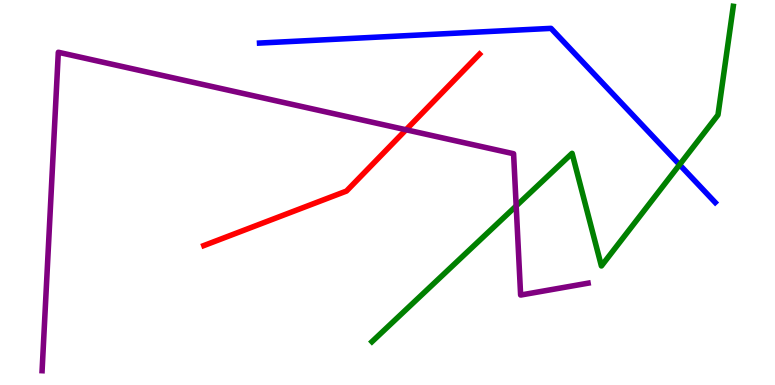[{'lines': ['blue', 'red'], 'intersections': []}, {'lines': ['green', 'red'], 'intersections': []}, {'lines': ['purple', 'red'], 'intersections': [{'x': 5.24, 'y': 6.63}]}, {'lines': ['blue', 'green'], 'intersections': [{'x': 8.77, 'y': 5.72}]}, {'lines': ['blue', 'purple'], 'intersections': []}, {'lines': ['green', 'purple'], 'intersections': [{'x': 6.66, 'y': 4.65}]}]